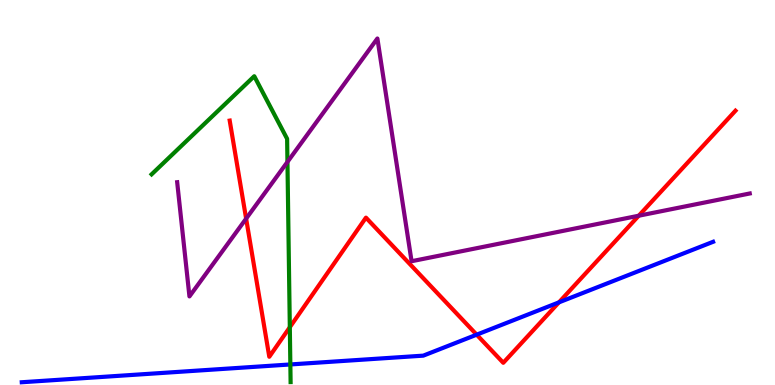[{'lines': ['blue', 'red'], 'intersections': [{'x': 6.15, 'y': 1.31}, {'x': 7.21, 'y': 2.15}]}, {'lines': ['green', 'red'], 'intersections': [{'x': 3.74, 'y': 1.5}]}, {'lines': ['purple', 'red'], 'intersections': [{'x': 3.18, 'y': 4.32}, {'x': 8.24, 'y': 4.4}]}, {'lines': ['blue', 'green'], 'intersections': [{'x': 3.75, 'y': 0.534}]}, {'lines': ['blue', 'purple'], 'intersections': []}, {'lines': ['green', 'purple'], 'intersections': [{'x': 3.71, 'y': 5.79}]}]